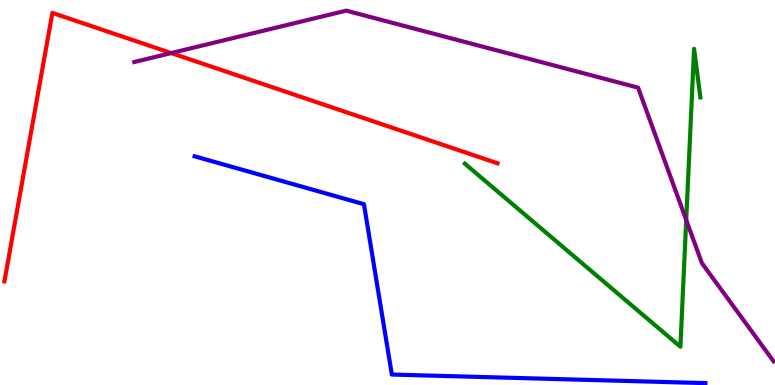[{'lines': ['blue', 'red'], 'intersections': []}, {'lines': ['green', 'red'], 'intersections': []}, {'lines': ['purple', 'red'], 'intersections': [{'x': 2.21, 'y': 8.62}]}, {'lines': ['blue', 'green'], 'intersections': []}, {'lines': ['blue', 'purple'], 'intersections': []}, {'lines': ['green', 'purple'], 'intersections': [{'x': 8.85, 'y': 4.29}]}]